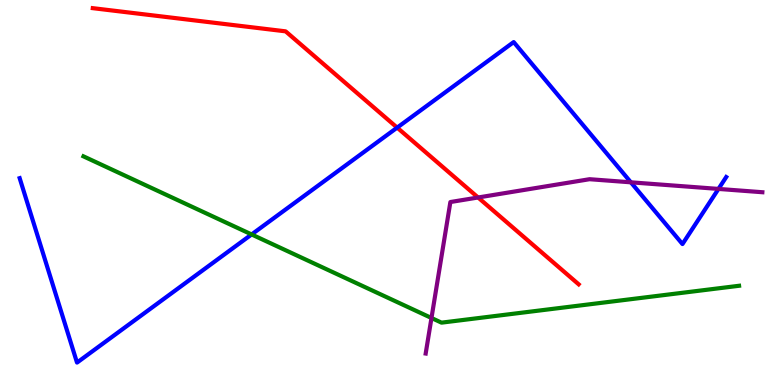[{'lines': ['blue', 'red'], 'intersections': [{'x': 5.12, 'y': 6.69}]}, {'lines': ['green', 'red'], 'intersections': []}, {'lines': ['purple', 'red'], 'intersections': [{'x': 6.17, 'y': 4.87}]}, {'lines': ['blue', 'green'], 'intersections': [{'x': 3.25, 'y': 3.91}]}, {'lines': ['blue', 'purple'], 'intersections': [{'x': 8.14, 'y': 5.26}, {'x': 9.27, 'y': 5.09}]}, {'lines': ['green', 'purple'], 'intersections': [{'x': 5.57, 'y': 1.74}]}]